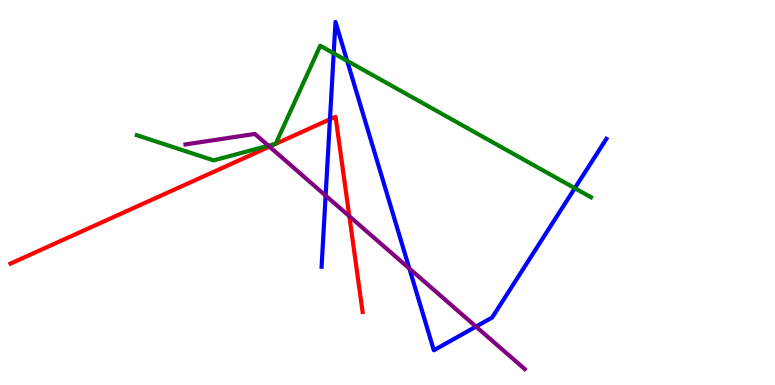[{'lines': ['blue', 'red'], 'intersections': [{'x': 4.26, 'y': 6.9}]}, {'lines': ['green', 'red'], 'intersections': []}, {'lines': ['purple', 'red'], 'intersections': [{'x': 3.48, 'y': 6.19}, {'x': 4.51, 'y': 4.38}]}, {'lines': ['blue', 'green'], 'intersections': [{'x': 4.31, 'y': 8.62}, {'x': 4.48, 'y': 8.42}, {'x': 7.42, 'y': 5.11}]}, {'lines': ['blue', 'purple'], 'intersections': [{'x': 4.2, 'y': 4.92}, {'x': 5.28, 'y': 3.03}, {'x': 6.14, 'y': 1.52}]}, {'lines': ['green', 'purple'], 'intersections': [{'x': 3.46, 'y': 6.22}]}]